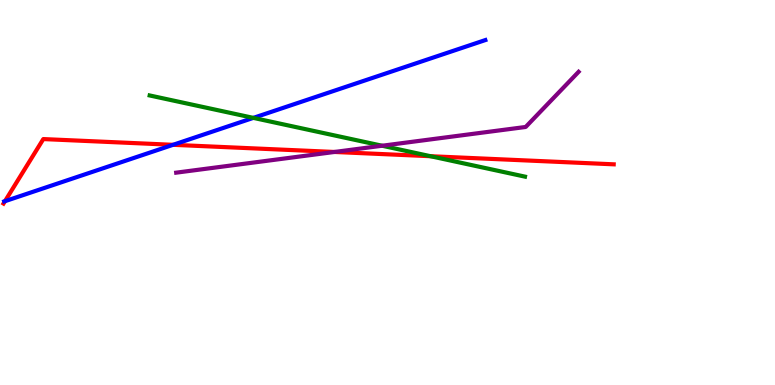[{'lines': ['blue', 'red'], 'intersections': [{'x': 0.0641, 'y': 4.77}, {'x': 2.23, 'y': 6.24}]}, {'lines': ['green', 'red'], 'intersections': [{'x': 5.56, 'y': 5.94}]}, {'lines': ['purple', 'red'], 'intersections': [{'x': 4.32, 'y': 6.05}]}, {'lines': ['blue', 'green'], 'intersections': [{'x': 3.27, 'y': 6.94}]}, {'lines': ['blue', 'purple'], 'intersections': []}, {'lines': ['green', 'purple'], 'intersections': [{'x': 4.93, 'y': 6.21}]}]